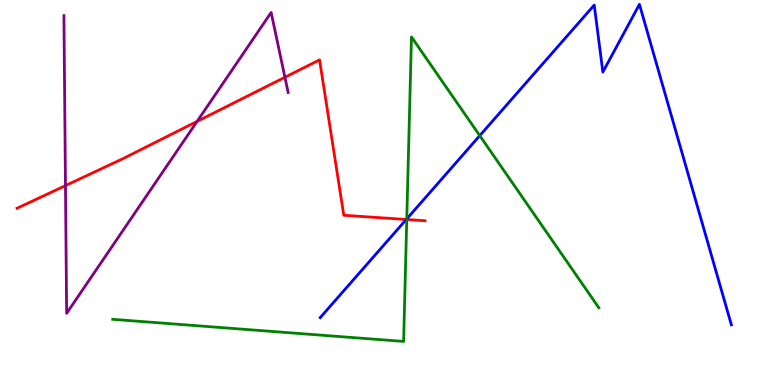[{'lines': ['blue', 'red'], 'intersections': [{'x': 5.24, 'y': 4.3}]}, {'lines': ['green', 'red'], 'intersections': [{'x': 5.25, 'y': 4.3}]}, {'lines': ['purple', 'red'], 'intersections': [{'x': 0.845, 'y': 5.18}, {'x': 2.54, 'y': 6.85}, {'x': 3.68, 'y': 7.99}]}, {'lines': ['blue', 'green'], 'intersections': [{'x': 5.25, 'y': 4.31}, {'x': 6.19, 'y': 6.48}]}, {'lines': ['blue', 'purple'], 'intersections': []}, {'lines': ['green', 'purple'], 'intersections': []}]